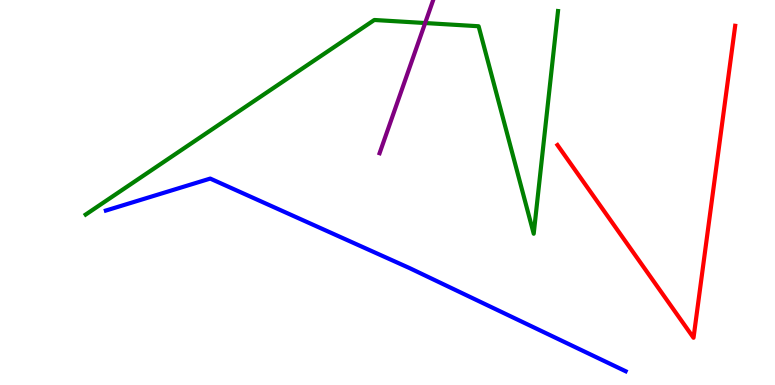[{'lines': ['blue', 'red'], 'intersections': []}, {'lines': ['green', 'red'], 'intersections': []}, {'lines': ['purple', 'red'], 'intersections': []}, {'lines': ['blue', 'green'], 'intersections': []}, {'lines': ['blue', 'purple'], 'intersections': []}, {'lines': ['green', 'purple'], 'intersections': [{'x': 5.49, 'y': 9.4}]}]